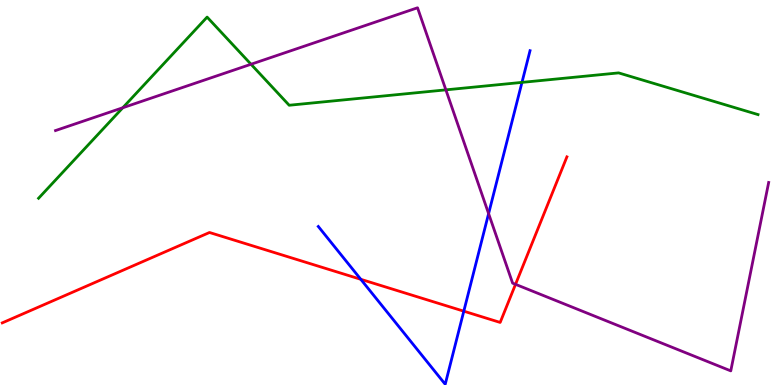[{'lines': ['blue', 'red'], 'intersections': [{'x': 4.66, 'y': 2.75}, {'x': 5.98, 'y': 1.92}]}, {'lines': ['green', 'red'], 'intersections': []}, {'lines': ['purple', 'red'], 'intersections': [{'x': 6.65, 'y': 2.61}]}, {'lines': ['blue', 'green'], 'intersections': [{'x': 6.74, 'y': 7.86}]}, {'lines': ['blue', 'purple'], 'intersections': [{'x': 6.3, 'y': 4.45}]}, {'lines': ['green', 'purple'], 'intersections': [{'x': 1.58, 'y': 7.2}, {'x': 3.24, 'y': 8.33}, {'x': 5.75, 'y': 7.67}]}]